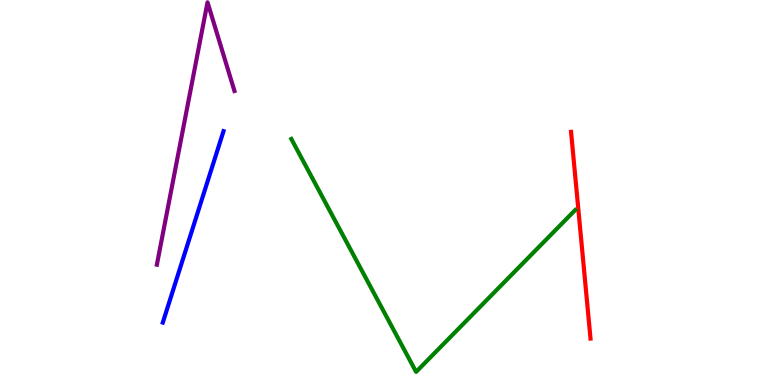[{'lines': ['blue', 'red'], 'intersections': []}, {'lines': ['green', 'red'], 'intersections': []}, {'lines': ['purple', 'red'], 'intersections': []}, {'lines': ['blue', 'green'], 'intersections': []}, {'lines': ['blue', 'purple'], 'intersections': []}, {'lines': ['green', 'purple'], 'intersections': []}]